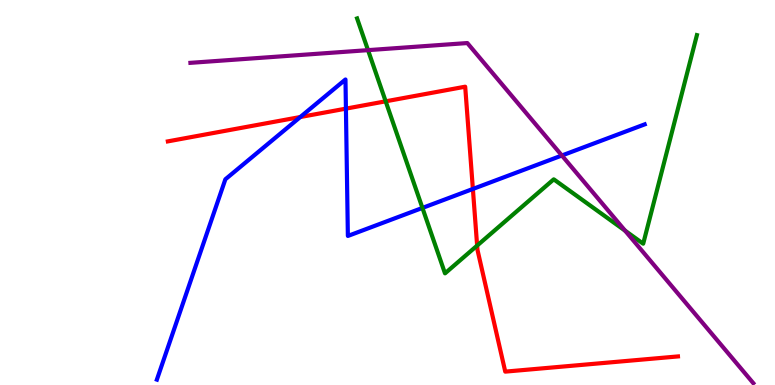[{'lines': ['blue', 'red'], 'intersections': [{'x': 3.87, 'y': 6.96}, {'x': 4.46, 'y': 7.18}, {'x': 6.1, 'y': 5.09}]}, {'lines': ['green', 'red'], 'intersections': [{'x': 4.98, 'y': 7.37}, {'x': 6.16, 'y': 3.62}]}, {'lines': ['purple', 'red'], 'intersections': []}, {'lines': ['blue', 'green'], 'intersections': [{'x': 5.45, 'y': 4.6}]}, {'lines': ['blue', 'purple'], 'intersections': [{'x': 7.25, 'y': 5.96}]}, {'lines': ['green', 'purple'], 'intersections': [{'x': 4.75, 'y': 8.7}, {'x': 8.07, 'y': 4.01}]}]